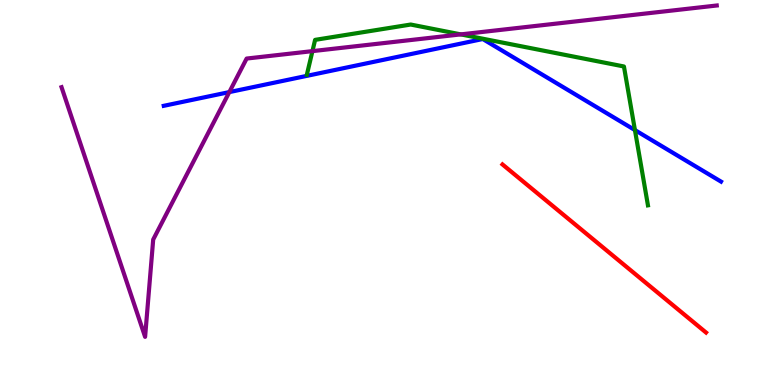[{'lines': ['blue', 'red'], 'intersections': []}, {'lines': ['green', 'red'], 'intersections': []}, {'lines': ['purple', 'red'], 'intersections': []}, {'lines': ['blue', 'green'], 'intersections': [{'x': 8.19, 'y': 6.62}]}, {'lines': ['blue', 'purple'], 'intersections': [{'x': 2.96, 'y': 7.61}]}, {'lines': ['green', 'purple'], 'intersections': [{'x': 4.03, 'y': 8.67}, {'x': 5.95, 'y': 9.11}]}]